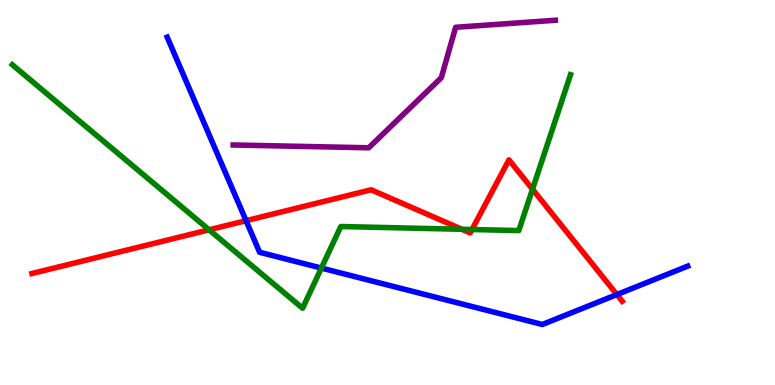[{'lines': ['blue', 'red'], 'intersections': [{'x': 3.17, 'y': 4.27}, {'x': 7.96, 'y': 2.35}]}, {'lines': ['green', 'red'], 'intersections': [{'x': 2.7, 'y': 4.03}, {'x': 5.96, 'y': 4.04}, {'x': 6.09, 'y': 4.04}, {'x': 6.87, 'y': 5.08}]}, {'lines': ['purple', 'red'], 'intersections': []}, {'lines': ['blue', 'green'], 'intersections': [{'x': 4.15, 'y': 3.04}]}, {'lines': ['blue', 'purple'], 'intersections': []}, {'lines': ['green', 'purple'], 'intersections': []}]